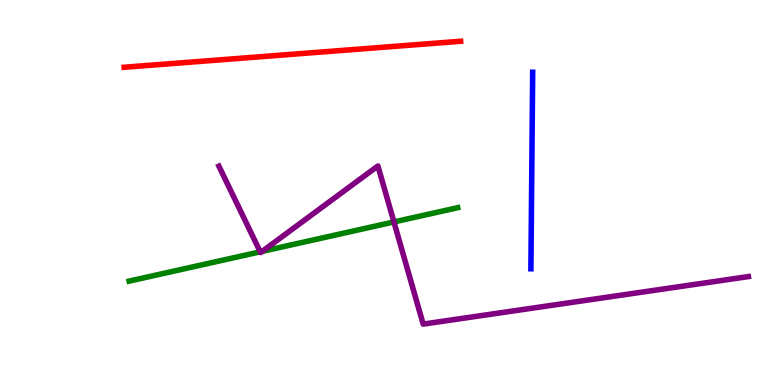[{'lines': ['blue', 'red'], 'intersections': []}, {'lines': ['green', 'red'], 'intersections': []}, {'lines': ['purple', 'red'], 'intersections': []}, {'lines': ['blue', 'green'], 'intersections': []}, {'lines': ['blue', 'purple'], 'intersections': []}, {'lines': ['green', 'purple'], 'intersections': [{'x': 3.36, 'y': 3.46}, {'x': 3.38, 'y': 3.47}, {'x': 5.08, 'y': 4.24}]}]